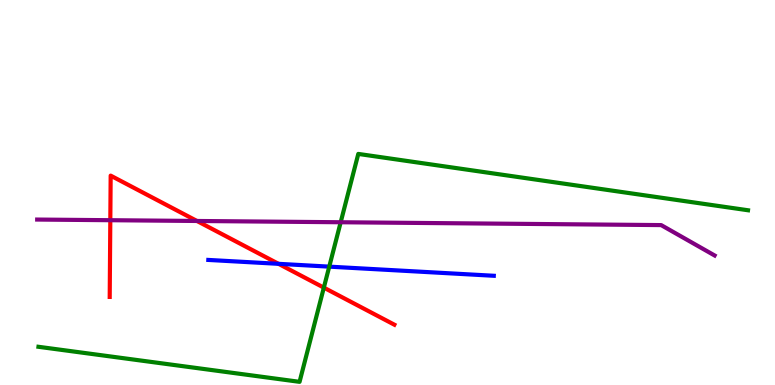[{'lines': ['blue', 'red'], 'intersections': [{'x': 3.59, 'y': 3.15}]}, {'lines': ['green', 'red'], 'intersections': [{'x': 4.18, 'y': 2.53}]}, {'lines': ['purple', 'red'], 'intersections': [{'x': 1.42, 'y': 4.28}, {'x': 2.54, 'y': 4.26}]}, {'lines': ['blue', 'green'], 'intersections': [{'x': 4.25, 'y': 3.07}]}, {'lines': ['blue', 'purple'], 'intersections': []}, {'lines': ['green', 'purple'], 'intersections': [{'x': 4.4, 'y': 4.23}]}]